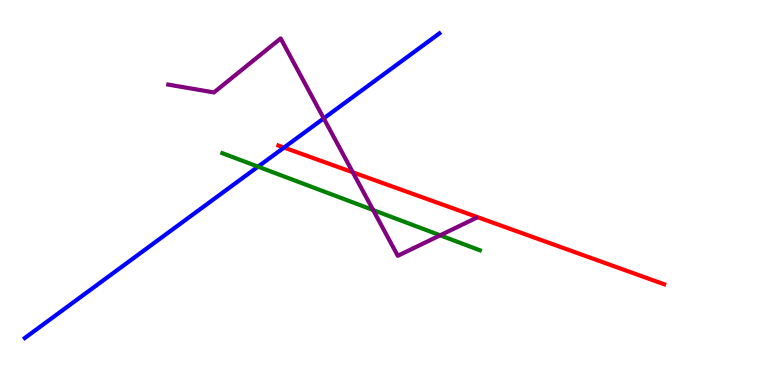[{'lines': ['blue', 'red'], 'intersections': [{'x': 3.66, 'y': 6.17}]}, {'lines': ['green', 'red'], 'intersections': []}, {'lines': ['purple', 'red'], 'intersections': [{'x': 4.55, 'y': 5.52}]}, {'lines': ['blue', 'green'], 'intersections': [{'x': 3.33, 'y': 5.67}]}, {'lines': ['blue', 'purple'], 'intersections': [{'x': 4.18, 'y': 6.93}]}, {'lines': ['green', 'purple'], 'intersections': [{'x': 4.81, 'y': 4.54}, {'x': 5.68, 'y': 3.89}]}]